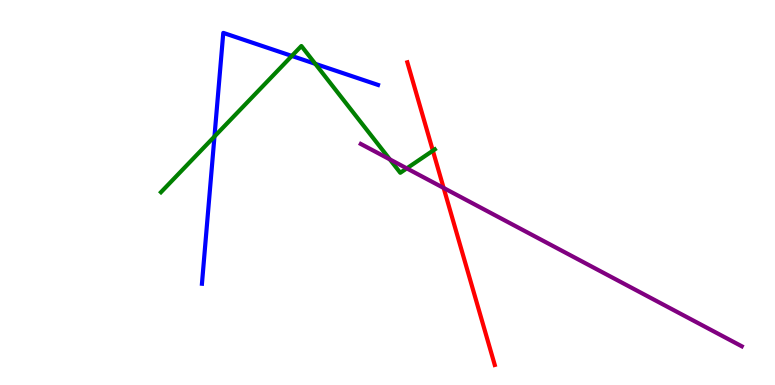[{'lines': ['blue', 'red'], 'intersections': []}, {'lines': ['green', 'red'], 'intersections': [{'x': 5.59, 'y': 6.09}]}, {'lines': ['purple', 'red'], 'intersections': [{'x': 5.72, 'y': 5.12}]}, {'lines': ['blue', 'green'], 'intersections': [{'x': 2.77, 'y': 6.45}, {'x': 3.77, 'y': 8.55}, {'x': 4.07, 'y': 8.34}]}, {'lines': ['blue', 'purple'], 'intersections': []}, {'lines': ['green', 'purple'], 'intersections': [{'x': 5.03, 'y': 5.86}, {'x': 5.25, 'y': 5.63}]}]